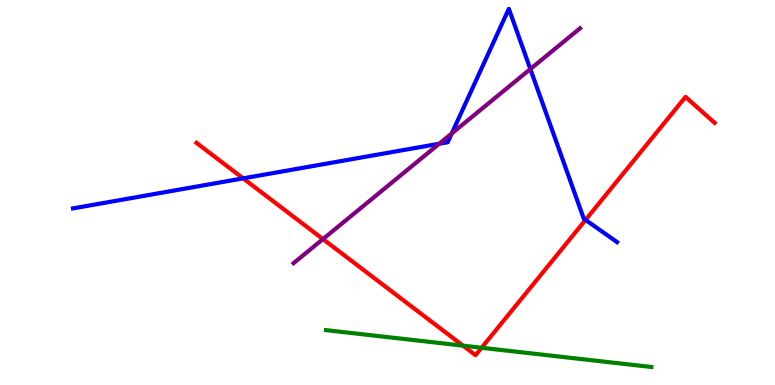[{'lines': ['blue', 'red'], 'intersections': [{'x': 3.14, 'y': 5.37}, {'x': 7.56, 'y': 4.29}]}, {'lines': ['green', 'red'], 'intersections': [{'x': 5.97, 'y': 1.02}, {'x': 6.21, 'y': 0.967}]}, {'lines': ['purple', 'red'], 'intersections': [{'x': 4.17, 'y': 3.79}]}, {'lines': ['blue', 'green'], 'intersections': []}, {'lines': ['blue', 'purple'], 'intersections': [{'x': 5.67, 'y': 6.27}, {'x': 5.83, 'y': 6.53}, {'x': 6.84, 'y': 8.21}]}, {'lines': ['green', 'purple'], 'intersections': []}]